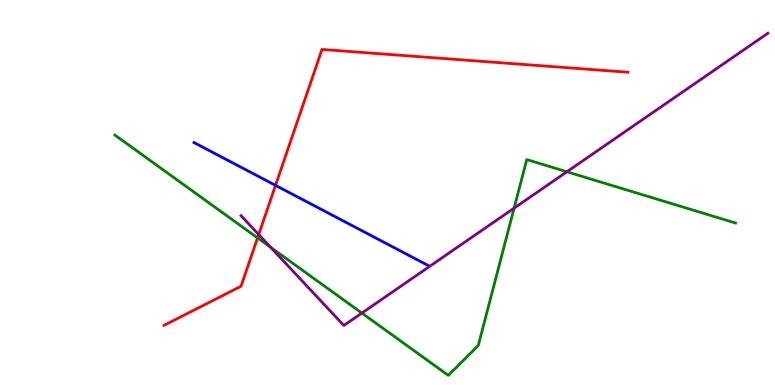[{'lines': ['blue', 'red'], 'intersections': [{'x': 3.55, 'y': 5.19}]}, {'lines': ['green', 'red'], 'intersections': [{'x': 3.32, 'y': 3.82}]}, {'lines': ['purple', 'red'], 'intersections': [{'x': 3.34, 'y': 3.91}]}, {'lines': ['blue', 'green'], 'intersections': []}, {'lines': ['blue', 'purple'], 'intersections': []}, {'lines': ['green', 'purple'], 'intersections': [{'x': 3.49, 'y': 3.58}, {'x': 4.67, 'y': 1.87}, {'x': 6.63, 'y': 4.59}, {'x': 7.31, 'y': 5.54}]}]